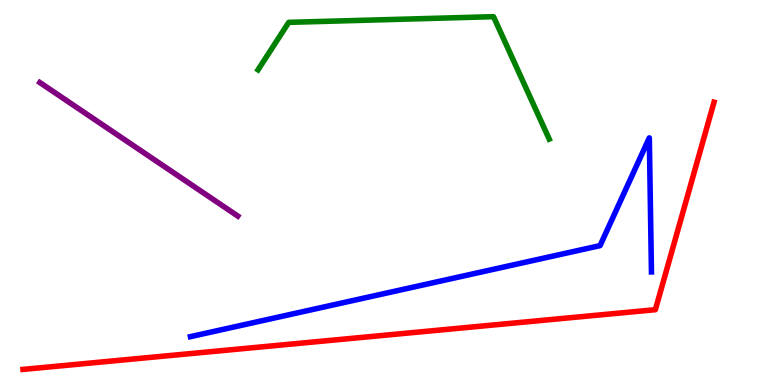[{'lines': ['blue', 'red'], 'intersections': []}, {'lines': ['green', 'red'], 'intersections': []}, {'lines': ['purple', 'red'], 'intersections': []}, {'lines': ['blue', 'green'], 'intersections': []}, {'lines': ['blue', 'purple'], 'intersections': []}, {'lines': ['green', 'purple'], 'intersections': []}]